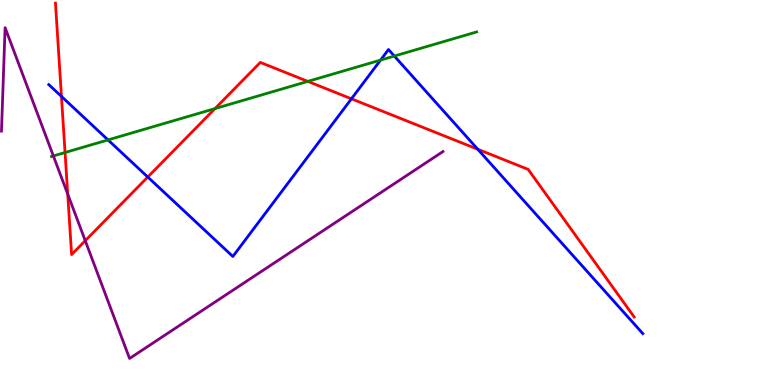[{'lines': ['blue', 'red'], 'intersections': [{'x': 0.793, 'y': 7.5}, {'x': 1.91, 'y': 5.4}, {'x': 4.53, 'y': 7.43}, {'x': 6.16, 'y': 6.12}]}, {'lines': ['green', 'red'], 'intersections': [{'x': 0.839, 'y': 6.04}, {'x': 2.77, 'y': 7.18}, {'x': 3.97, 'y': 7.89}]}, {'lines': ['purple', 'red'], 'intersections': [{'x': 0.874, 'y': 4.96}, {'x': 1.1, 'y': 3.75}]}, {'lines': ['blue', 'green'], 'intersections': [{'x': 1.39, 'y': 6.37}, {'x': 4.91, 'y': 8.44}, {'x': 5.09, 'y': 8.54}]}, {'lines': ['blue', 'purple'], 'intersections': []}, {'lines': ['green', 'purple'], 'intersections': [{'x': 0.689, 'y': 5.95}]}]